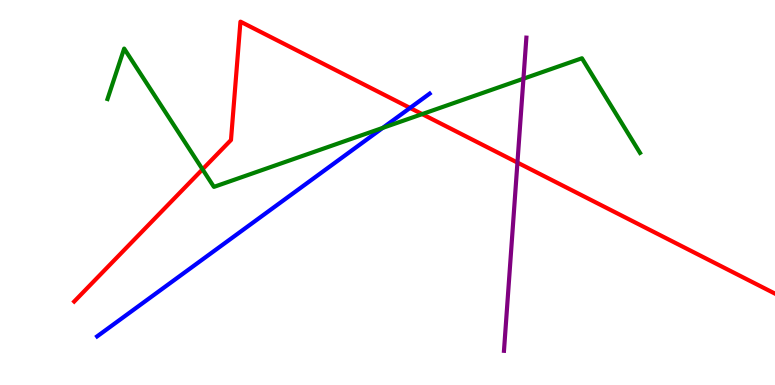[{'lines': ['blue', 'red'], 'intersections': [{'x': 5.29, 'y': 7.2}]}, {'lines': ['green', 'red'], 'intersections': [{'x': 2.61, 'y': 5.6}, {'x': 5.45, 'y': 7.04}]}, {'lines': ['purple', 'red'], 'intersections': [{'x': 6.68, 'y': 5.78}]}, {'lines': ['blue', 'green'], 'intersections': [{'x': 4.94, 'y': 6.68}]}, {'lines': ['blue', 'purple'], 'intersections': []}, {'lines': ['green', 'purple'], 'intersections': [{'x': 6.75, 'y': 7.96}]}]